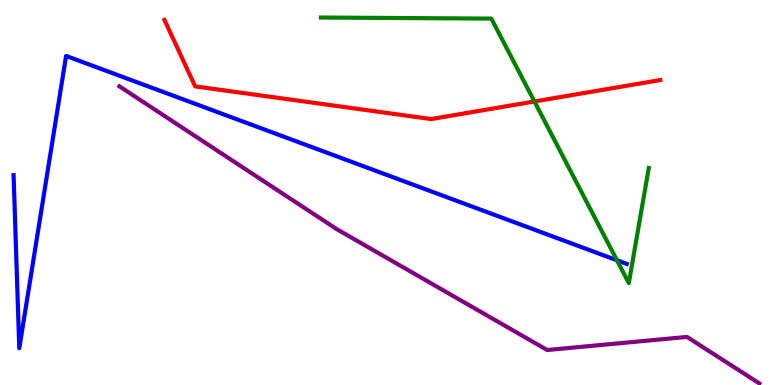[{'lines': ['blue', 'red'], 'intersections': []}, {'lines': ['green', 'red'], 'intersections': [{'x': 6.9, 'y': 7.36}]}, {'lines': ['purple', 'red'], 'intersections': []}, {'lines': ['blue', 'green'], 'intersections': [{'x': 7.96, 'y': 3.24}]}, {'lines': ['blue', 'purple'], 'intersections': []}, {'lines': ['green', 'purple'], 'intersections': []}]